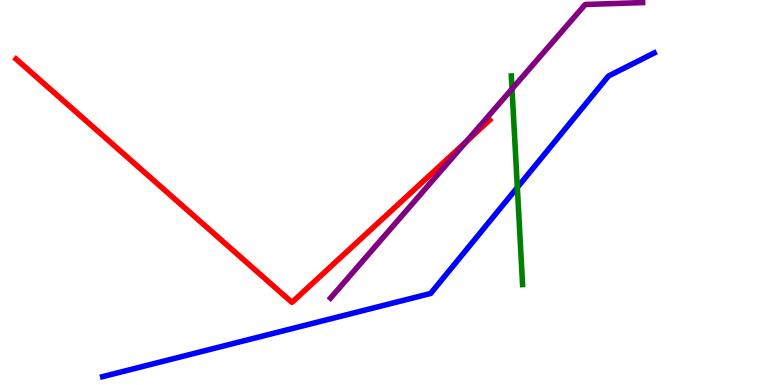[{'lines': ['blue', 'red'], 'intersections': []}, {'lines': ['green', 'red'], 'intersections': []}, {'lines': ['purple', 'red'], 'intersections': [{'x': 6.02, 'y': 6.32}]}, {'lines': ['blue', 'green'], 'intersections': [{'x': 6.68, 'y': 5.13}]}, {'lines': ['blue', 'purple'], 'intersections': []}, {'lines': ['green', 'purple'], 'intersections': [{'x': 6.61, 'y': 7.69}]}]